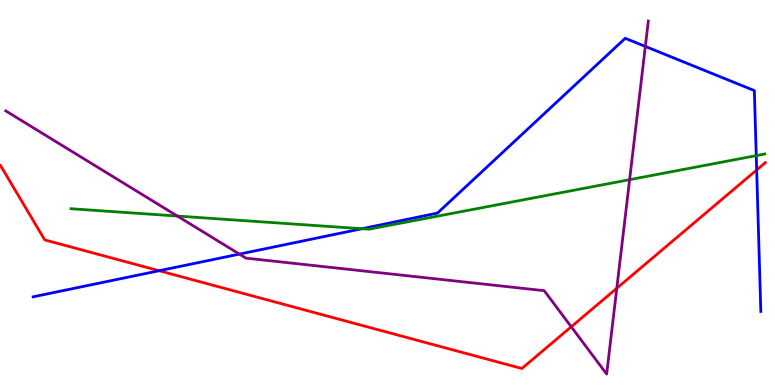[{'lines': ['blue', 'red'], 'intersections': [{'x': 2.05, 'y': 2.97}, {'x': 9.76, 'y': 5.58}]}, {'lines': ['green', 'red'], 'intersections': []}, {'lines': ['purple', 'red'], 'intersections': [{'x': 7.37, 'y': 1.51}, {'x': 7.96, 'y': 2.51}]}, {'lines': ['blue', 'green'], 'intersections': [{'x': 4.67, 'y': 4.06}, {'x': 9.76, 'y': 5.96}]}, {'lines': ['blue', 'purple'], 'intersections': [{'x': 3.09, 'y': 3.4}, {'x': 8.33, 'y': 8.79}]}, {'lines': ['green', 'purple'], 'intersections': [{'x': 2.29, 'y': 4.39}, {'x': 8.12, 'y': 5.33}]}]